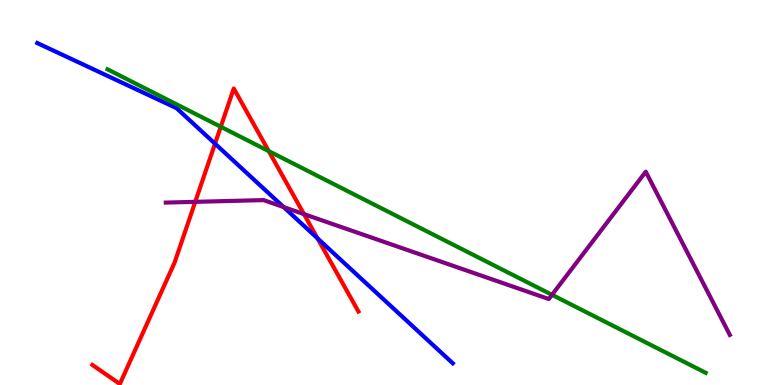[{'lines': ['blue', 'red'], 'intersections': [{'x': 2.77, 'y': 6.27}, {'x': 4.1, 'y': 3.81}]}, {'lines': ['green', 'red'], 'intersections': [{'x': 2.85, 'y': 6.71}, {'x': 3.47, 'y': 6.07}]}, {'lines': ['purple', 'red'], 'intersections': [{'x': 2.52, 'y': 4.76}, {'x': 3.92, 'y': 4.44}]}, {'lines': ['blue', 'green'], 'intersections': []}, {'lines': ['blue', 'purple'], 'intersections': [{'x': 3.66, 'y': 4.62}]}, {'lines': ['green', 'purple'], 'intersections': [{'x': 7.12, 'y': 2.34}]}]